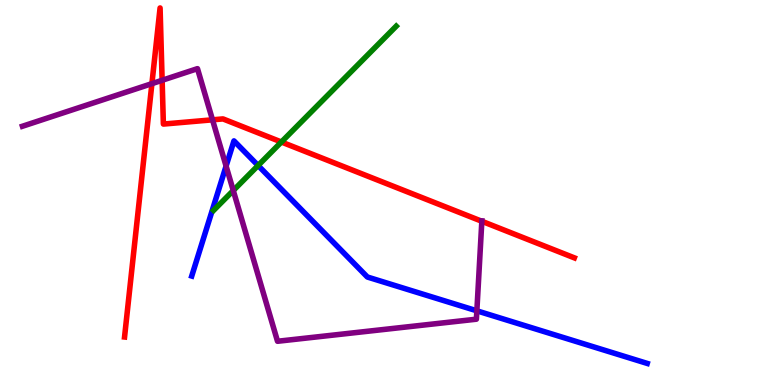[{'lines': ['blue', 'red'], 'intersections': []}, {'lines': ['green', 'red'], 'intersections': [{'x': 3.63, 'y': 6.31}]}, {'lines': ['purple', 'red'], 'intersections': [{'x': 1.96, 'y': 7.83}, {'x': 2.09, 'y': 7.91}, {'x': 2.74, 'y': 6.89}, {'x': 6.22, 'y': 4.25}]}, {'lines': ['blue', 'green'], 'intersections': [{'x': 3.33, 'y': 5.7}]}, {'lines': ['blue', 'purple'], 'intersections': [{'x': 2.92, 'y': 5.69}, {'x': 6.15, 'y': 1.93}]}, {'lines': ['green', 'purple'], 'intersections': [{'x': 3.01, 'y': 5.05}]}]